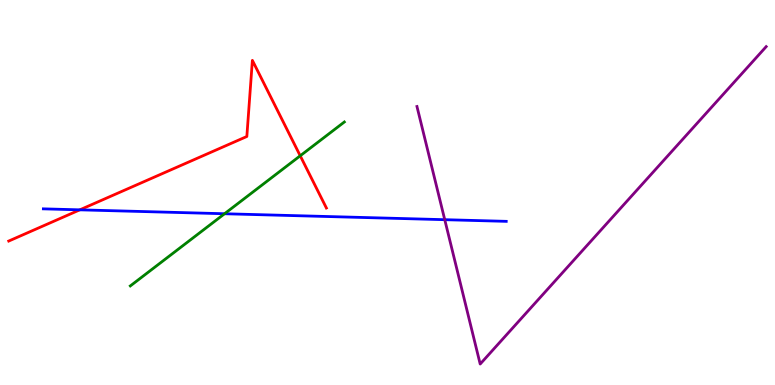[{'lines': ['blue', 'red'], 'intersections': [{'x': 1.03, 'y': 4.55}]}, {'lines': ['green', 'red'], 'intersections': [{'x': 3.87, 'y': 5.95}]}, {'lines': ['purple', 'red'], 'intersections': []}, {'lines': ['blue', 'green'], 'intersections': [{'x': 2.9, 'y': 4.45}]}, {'lines': ['blue', 'purple'], 'intersections': [{'x': 5.74, 'y': 4.29}]}, {'lines': ['green', 'purple'], 'intersections': []}]